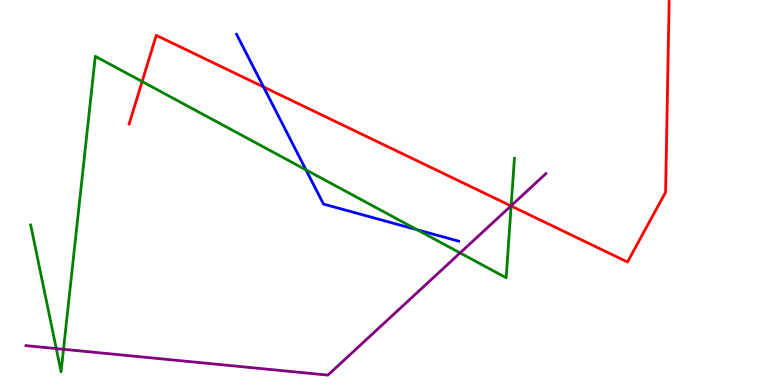[{'lines': ['blue', 'red'], 'intersections': [{'x': 3.4, 'y': 7.74}]}, {'lines': ['green', 'red'], 'intersections': [{'x': 1.83, 'y': 7.88}, {'x': 6.6, 'y': 4.65}]}, {'lines': ['purple', 'red'], 'intersections': [{'x': 6.59, 'y': 4.65}]}, {'lines': ['blue', 'green'], 'intersections': [{'x': 3.95, 'y': 5.59}, {'x': 5.38, 'y': 4.03}]}, {'lines': ['blue', 'purple'], 'intersections': []}, {'lines': ['green', 'purple'], 'intersections': [{'x': 0.726, 'y': 0.946}, {'x': 0.819, 'y': 0.927}, {'x': 5.94, 'y': 3.43}, {'x': 6.6, 'y': 4.66}]}]